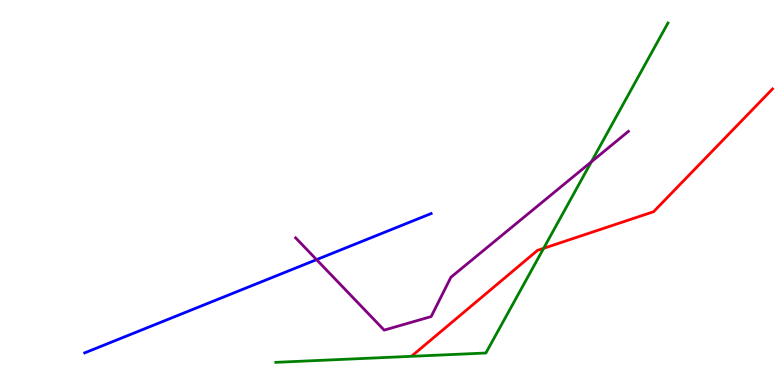[{'lines': ['blue', 'red'], 'intersections': []}, {'lines': ['green', 'red'], 'intersections': [{'x': 7.01, 'y': 3.55}]}, {'lines': ['purple', 'red'], 'intersections': []}, {'lines': ['blue', 'green'], 'intersections': []}, {'lines': ['blue', 'purple'], 'intersections': [{'x': 4.08, 'y': 3.26}]}, {'lines': ['green', 'purple'], 'intersections': [{'x': 7.63, 'y': 5.8}]}]